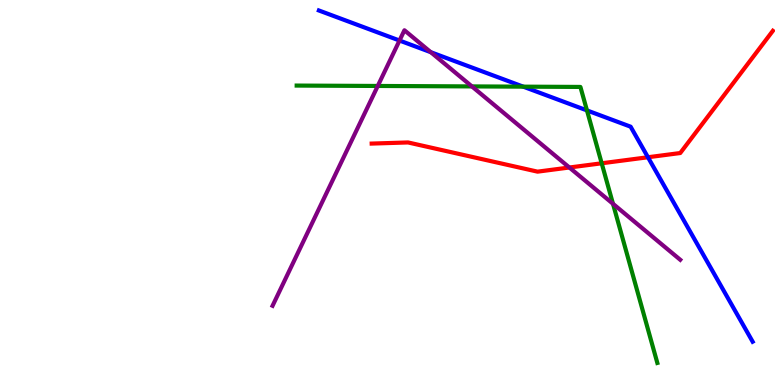[{'lines': ['blue', 'red'], 'intersections': [{'x': 8.36, 'y': 5.92}]}, {'lines': ['green', 'red'], 'intersections': [{'x': 7.76, 'y': 5.76}]}, {'lines': ['purple', 'red'], 'intersections': [{'x': 7.35, 'y': 5.65}]}, {'lines': ['blue', 'green'], 'intersections': [{'x': 6.75, 'y': 7.75}, {'x': 7.57, 'y': 7.13}]}, {'lines': ['blue', 'purple'], 'intersections': [{'x': 5.15, 'y': 8.95}, {'x': 5.56, 'y': 8.64}]}, {'lines': ['green', 'purple'], 'intersections': [{'x': 4.87, 'y': 7.77}, {'x': 6.09, 'y': 7.76}, {'x': 7.91, 'y': 4.71}]}]